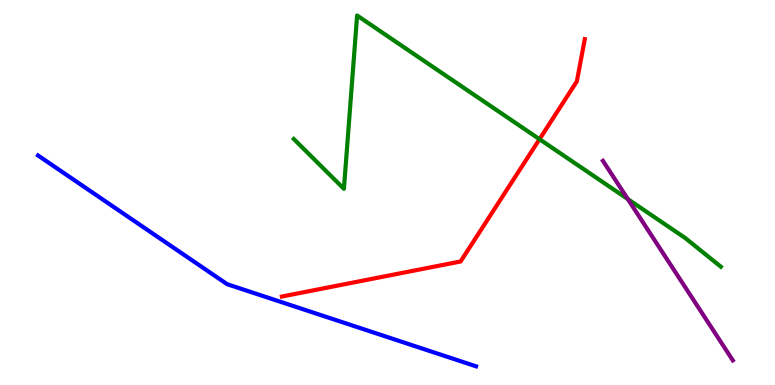[{'lines': ['blue', 'red'], 'intersections': []}, {'lines': ['green', 'red'], 'intersections': [{'x': 6.96, 'y': 6.38}]}, {'lines': ['purple', 'red'], 'intersections': []}, {'lines': ['blue', 'green'], 'intersections': []}, {'lines': ['blue', 'purple'], 'intersections': []}, {'lines': ['green', 'purple'], 'intersections': [{'x': 8.1, 'y': 4.83}]}]